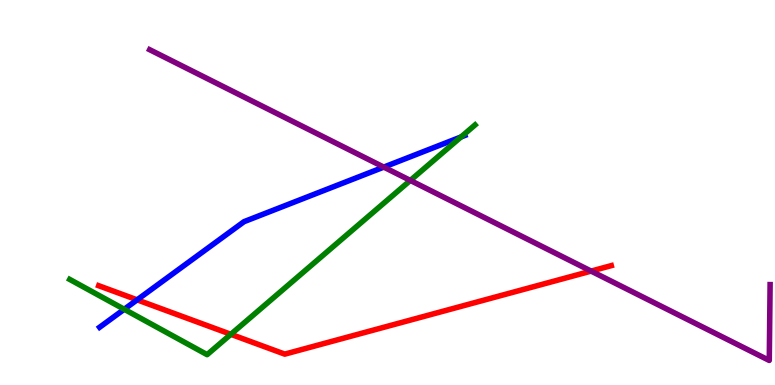[{'lines': ['blue', 'red'], 'intersections': [{'x': 1.77, 'y': 2.21}]}, {'lines': ['green', 'red'], 'intersections': [{'x': 2.98, 'y': 1.32}]}, {'lines': ['purple', 'red'], 'intersections': [{'x': 7.63, 'y': 2.96}]}, {'lines': ['blue', 'green'], 'intersections': [{'x': 1.6, 'y': 1.97}, {'x': 5.95, 'y': 6.44}]}, {'lines': ['blue', 'purple'], 'intersections': [{'x': 4.95, 'y': 5.66}]}, {'lines': ['green', 'purple'], 'intersections': [{'x': 5.29, 'y': 5.31}]}]